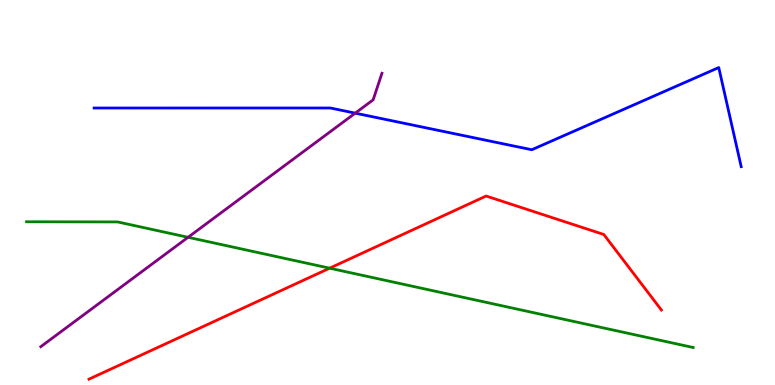[{'lines': ['blue', 'red'], 'intersections': []}, {'lines': ['green', 'red'], 'intersections': [{'x': 4.25, 'y': 3.03}]}, {'lines': ['purple', 'red'], 'intersections': []}, {'lines': ['blue', 'green'], 'intersections': []}, {'lines': ['blue', 'purple'], 'intersections': [{'x': 4.58, 'y': 7.06}]}, {'lines': ['green', 'purple'], 'intersections': [{'x': 2.43, 'y': 3.84}]}]